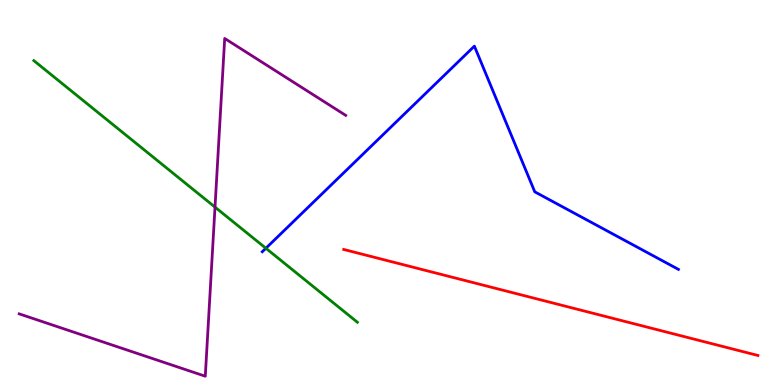[{'lines': ['blue', 'red'], 'intersections': []}, {'lines': ['green', 'red'], 'intersections': []}, {'lines': ['purple', 'red'], 'intersections': []}, {'lines': ['blue', 'green'], 'intersections': [{'x': 3.43, 'y': 3.55}]}, {'lines': ['blue', 'purple'], 'intersections': []}, {'lines': ['green', 'purple'], 'intersections': [{'x': 2.77, 'y': 4.62}]}]